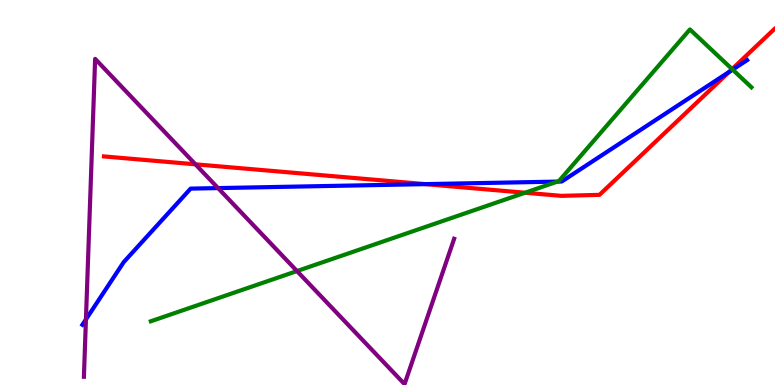[{'lines': ['blue', 'red'], 'intersections': [{'x': 5.49, 'y': 5.22}, {'x': 9.41, 'y': 8.13}]}, {'lines': ['green', 'red'], 'intersections': [{'x': 6.78, 'y': 4.99}, {'x': 9.45, 'y': 8.2}]}, {'lines': ['purple', 'red'], 'intersections': [{'x': 2.52, 'y': 5.73}]}, {'lines': ['blue', 'green'], 'intersections': [{'x': 7.19, 'y': 5.28}, {'x': 9.45, 'y': 8.19}]}, {'lines': ['blue', 'purple'], 'intersections': [{'x': 1.11, 'y': 1.7}, {'x': 2.81, 'y': 5.11}]}, {'lines': ['green', 'purple'], 'intersections': [{'x': 3.83, 'y': 2.96}]}]